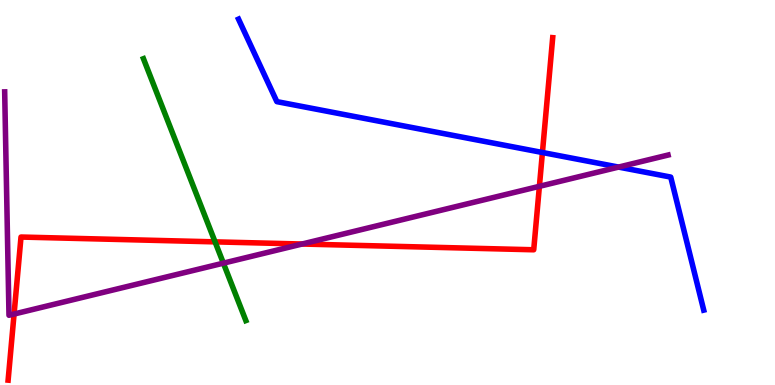[{'lines': ['blue', 'red'], 'intersections': [{'x': 7.0, 'y': 6.04}]}, {'lines': ['green', 'red'], 'intersections': [{'x': 2.78, 'y': 3.72}]}, {'lines': ['purple', 'red'], 'intersections': [{'x': 0.182, 'y': 1.84}, {'x': 3.9, 'y': 3.66}, {'x': 6.96, 'y': 5.16}]}, {'lines': ['blue', 'green'], 'intersections': []}, {'lines': ['blue', 'purple'], 'intersections': [{'x': 7.98, 'y': 5.66}]}, {'lines': ['green', 'purple'], 'intersections': [{'x': 2.88, 'y': 3.16}]}]